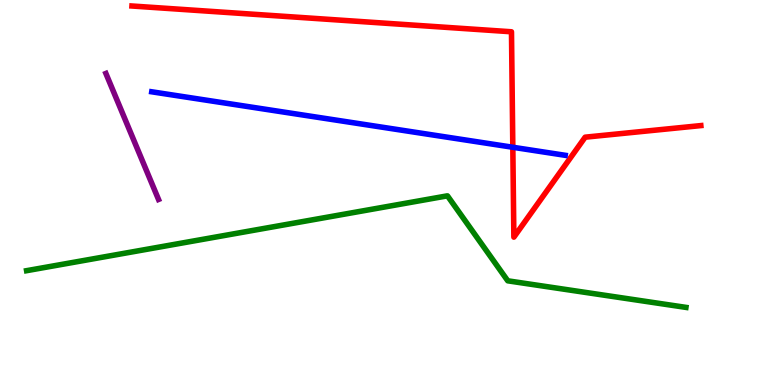[{'lines': ['blue', 'red'], 'intersections': [{'x': 6.62, 'y': 6.18}]}, {'lines': ['green', 'red'], 'intersections': []}, {'lines': ['purple', 'red'], 'intersections': []}, {'lines': ['blue', 'green'], 'intersections': []}, {'lines': ['blue', 'purple'], 'intersections': []}, {'lines': ['green', 'purple'], 'intersections': []}]